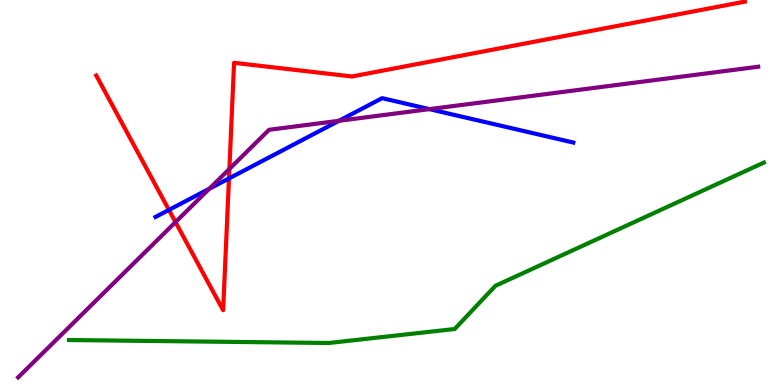[{'lines': ['blue', 'red'], 'intersections': [{'x': 2.18, 'y': 4.55}, {'x': 2.95, 'y': 5.37}]}, {'lines': ['green', 'red'], 'intersections': []}, {'lines': ['purple', 'red'], 'intersections': [{'x': 2.26, 'y': 4.23}, {'x': 2.96, 'y': 5.61}]}, {'lines': ['blue', 'green'], 'intersections': []}, {'lines': ['blue', 'purple'], 'intersections': [{'x': 2.7, 'y': 5.1}, {'x': 4.37, 'y': 6.86}, {'x': 5.54, 'y': 7.17}]}, {'lines': ['green', 'purple'], 'intersections': []}]